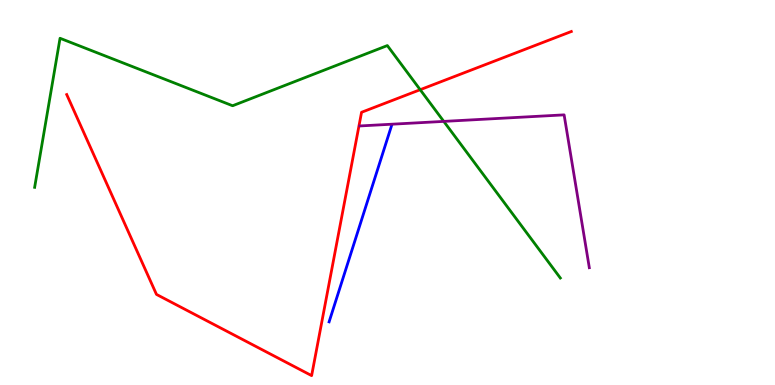[{'lines': ['blue', 'red'], 'intersections': []}, {'lines': ['green', 'red'], 'intersections': [{'x': 5.42, 'y': 7.67}]}, {'lines': ['purple', 'red'], 'intersections': []}, {'lines': ['blue', 'green'], 'intersections': []}, {'lines': ['blue', 'purple'], 'intersections': []}, {'lines': ['green', 'purple'], 'intersections': [{'x': 5.73, 'y': 6.85}]}]